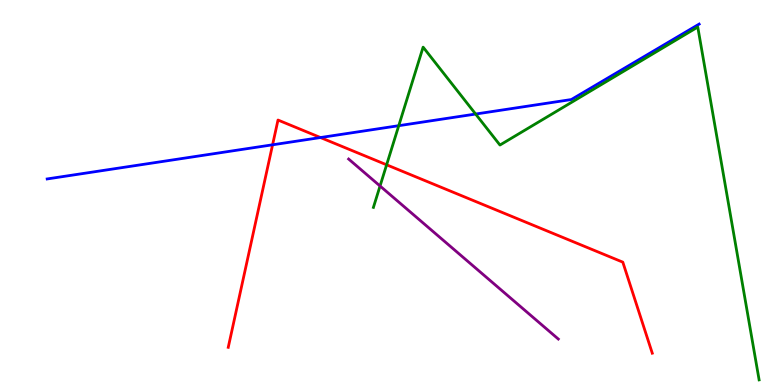[{'lines': ['blue', 'red'], 'intersections': [{'x': 3.52, 'y': 6.24}, {'x': 4.14, 'y': 6.43}]}, {'lines': ['green', 'red'], 'intersections': [{'x': 4.99, 'y': 5.72}]}, {'lines': ['purple', 'red'], 'intersections': []}, {'lines': ['blue', 'green'], 'intersections': [{'x': 5.15, 'y': 6.74}, {'x': 6.14, 'y': 7.04}]}, {'lines': ['blue', 'purple'], 'intersections': []}, {'lines': ['green', 'purple'], 'intersections': [{'x': 4.9, 'y': 5.17}]}]